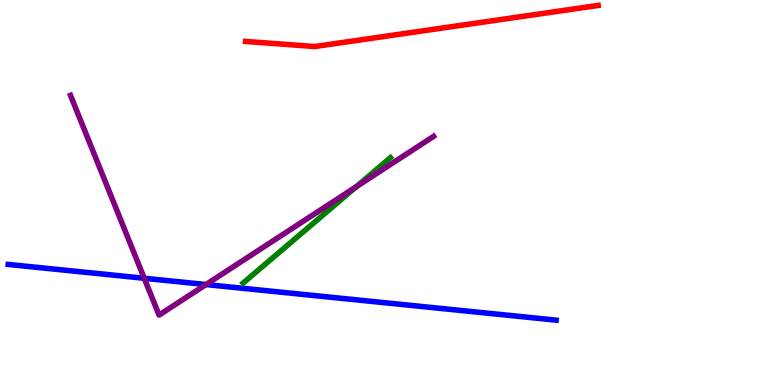[{'lines': ['blue', 'red'], 'intersections': []}, {'lines': ['green', 'red'], 'intersections': []}, {'lines': ['purple', 'red'], 'intersections': []}, {'lines': ['blue', 'green'], 'intersections': []}, {'lines': ['blue', 'purple'], 'intersections': [{'x': 1.86, 'y': 2.77}, {'x': 2.66, 'y': 2.61}]}, {'lines': ['green', 'purple'], 'intersections': [{'x': 4.6, 'y': 5.15}]}]